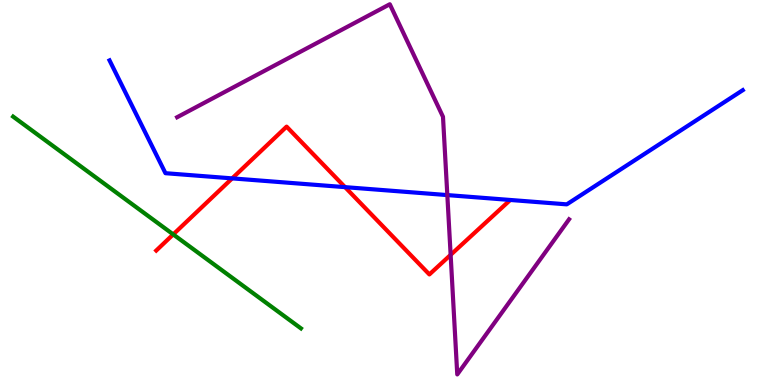[{'lines': ['blue', 'red'], 'intersections': [{'x': 3.0, 'y': 5.37}, {'x': 4.45, 'y': 5.14}]}, {'lines': ['green', 'red'], 'intersections': [{'x': 2.24, 'y': 3.91}]}, {'lines': ['purple', 'red'], 'intersections': [{'x': 5.81, 'y': 3.38}]}, {'lines': ['blue', 'green'], 'intersections': []}, {'lines': ['blue', 'purple'], 'intersections': [{'x': 5.77, 'y': 4.93}]}, {'lines': ['green', 'purple'], 'intersections': []}]